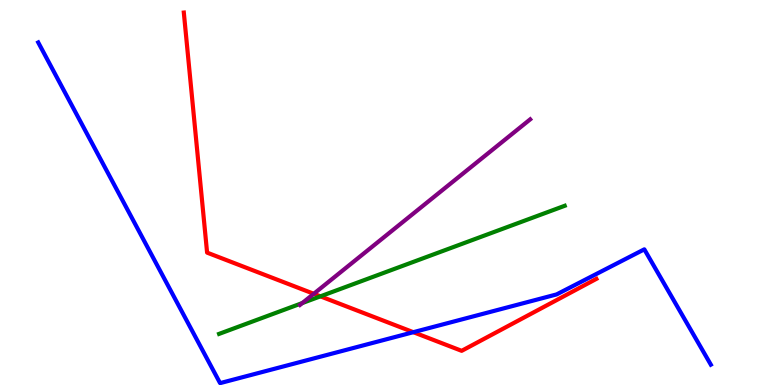[{'lines': ['blue', 'red'], 'intersections': [{'x': 5.33, 'y': 1.37}]}, {'lines': ['green', 'red'], 'intersections': [{'x': 4.13, 'y': 2.3}]}, {'lines': ['purple', 'red'], 'intersections': [{'x': 4.05, 'y': 2.37}]}, {'lines': ['blue', 'green'], 'intersections': []}, {'lines': ['blue', 'purple'], 'intersections': []}, {'lines': ['green', 'purple'], 'intersections': [{'x': 3.9, 'y': 2.13}]}]